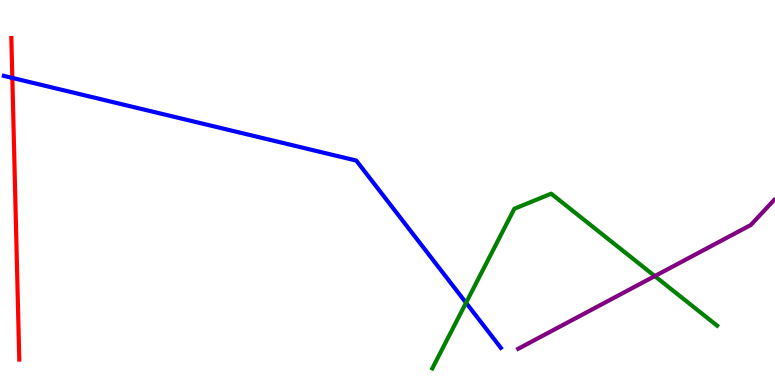[{'lines': ['blue', 'red'], 'intersections': [{'x': 0.159, 'y': 7.98}]}, {'lines': ['green', 'red'], 'intersections': []}, {'lines': ['purple', 'red'], 'intersections': []}, {'lines': ['blue', 'green'], 'intersections': [{'x': 6.01, 'y': 2.14}]}, {'lines': ['blue', 'purple'], 'intersections': []}, {'lines': ['green', 'purple'], 'intersections': [{'x': 8.45, 'y': 2.83}]}]